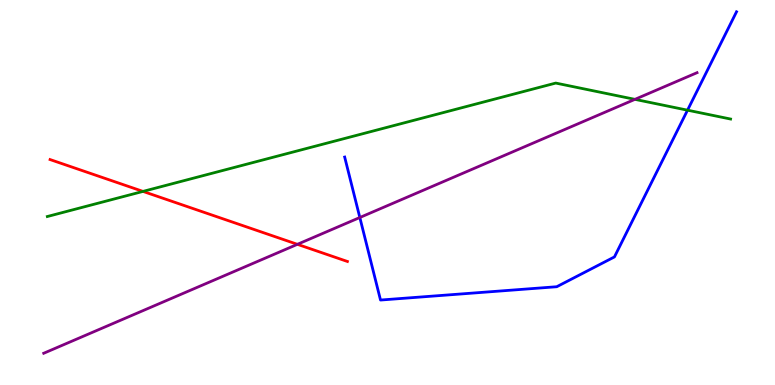[{'lines': ['blue', 'red'], 'intersections': []}, {'lines': ['green', 'red'], 'intersections': [{'x': 1.85, 'y': 5.03}]}, {'lines': ['purple', 'red'], 'intersections': [{'x': 3.84, 'y': 3.65}]}, {'lines': ['blue', 'green'], 'intersections': [{'x': 8.87, 'y': 7.14}]}, {'lines': ['blue', 'purple'], 'intersections': [{'x': 4.64, 'y': 4.35}]}, {'lines': ['green', 'purple'], 'intersections': [{'x': 8.19, 'y': 7.42}]}]